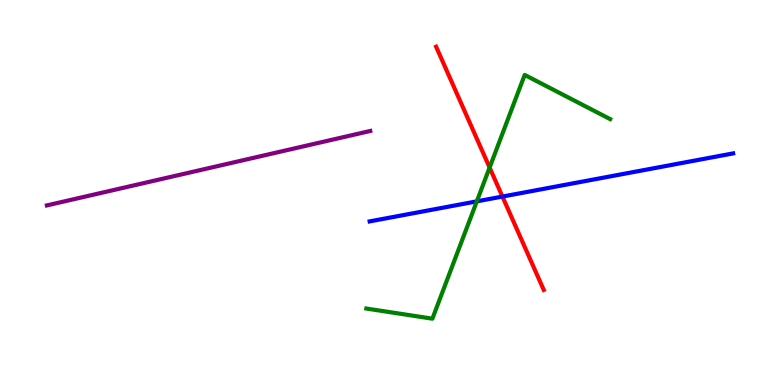[{'lines': ['blue', 'red'], 'intersections': [{'x': 6.48, 'y': 4.89}]}, {'lines': ['green', 'red'], 'intersections': [{'x': 6.32, 'y': 5.65}]}, {'lines': ['purple', 'red'], 'intersections': []}, {'lines': ['blue', 'green'], 'intersections': [{'x': 6.15, 'y': 4.77}]}, {'lines': ['blue', 'purple'], 'intersections': []}, {'lines': ['green', 'purple'], 'intersections': []}]